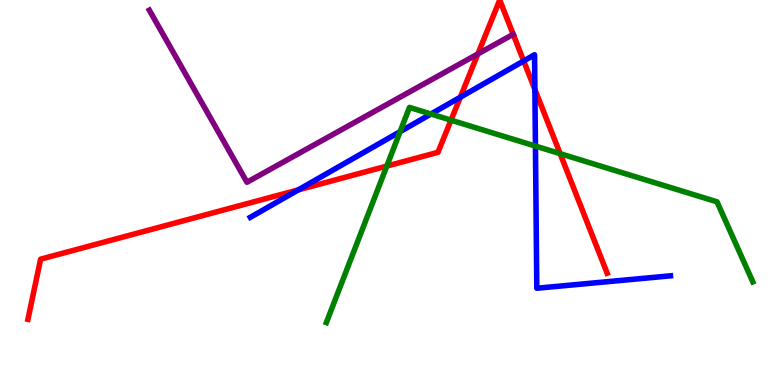[{'lines': ['blue', 'red'], 'intersections': [{'x': 3.85, 'y': 5.07}, {'x': 5.94, 'y': 7.48}, {'x': 6.76, 'y': 8.42}, {'x': 6.9, 'y': 7.68}]}, {'lines': ['green', 'red'], 'intersections': [{'x': 4.99, 'y': 5.69}, {'x': 5.82, 'y': 6.88}, {'x': 7.23, 'y': 6.01}]}, {'lines': ['purple', 'red'], 'intersections': [{'x': 6.17, 'y': 8.6}]}, {'lines': ['blue', 'green'], 'intersections': [{'x': 5.16, 'y': 6.58}, {'x': 5.56, 'y': 7.04}, {'x': 6.91, 'y': 6.21}]}, {'lines': ['blue', 'purple'], 'intersections': []}, {'lines': ['green', 'purple'], 'intersections': []}]